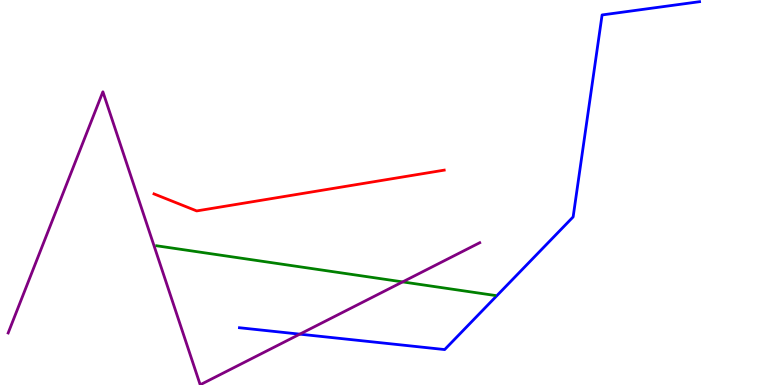[{'lines': ['blue', 'red'], 'intersections': []}, {'lines': ['green', 'red'], 'intersections': []}, {'lines': ['purple', 'red'], 'intersections': []}, {'lines': ['blue', 'green'], 'intersections': []}, {'lines': ['blue', 'purple'], 'intersections': [{'x': 3.87, 'y': 1.32}]}, {'lines': ['green', 'purple'], 'intersections': [{'x': 5.2, 'y': 2.68}]}]